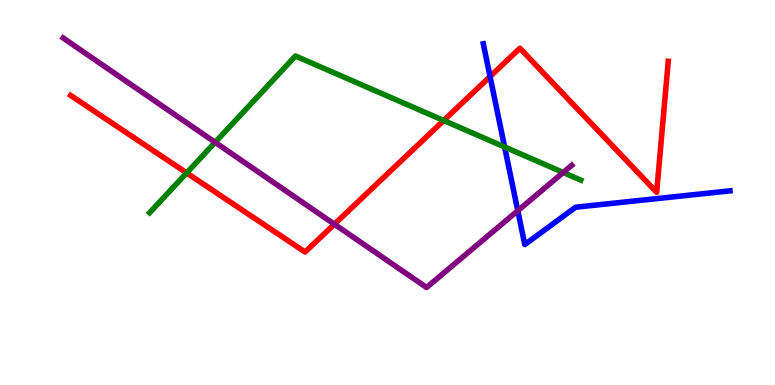[{'lines': ['blue', 'red'], 'intersections': [{'x': 6.32, 'y': 8.01}]}, {'lines': ['green', 'red'], 'intersections': [{'x': 2.41, 'y': 5.51}, {'x': 5.73, 'y': 6.87}]}, {'lines': ['purple', 'red'], 'intersections': [{'x': 4.31, 'y': 4.18}]}, {'lines': ['blue', 'green'], 'intersections': [{'x': 6.51, 'y': 6.18}]}, {'lines': ['blue', 'purple'], 'intersections': [{'x': 6.68, 'y': 4.53}]}, {'lines': ['green', 'purple'], 'intersections': [{'x': 2.78, 'y': 6.3}, {'x': 7.27, 'y': 5.52}]}]